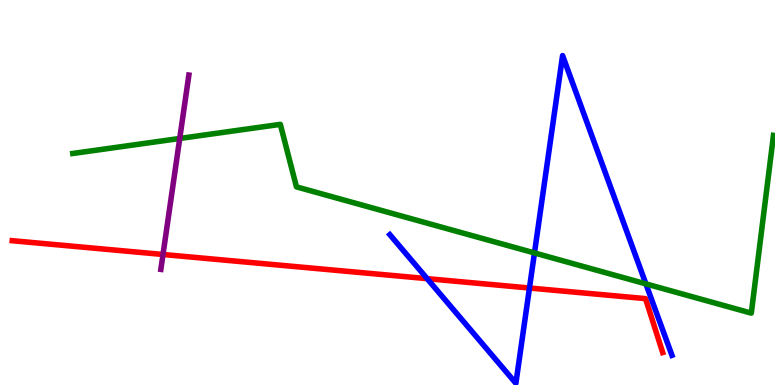[{'lines': ['blue', 'red'], 'intersections': [{'x': 5.51, 'y': 2.76}, {'x': 6.83, 'y': 2.52}]}, {'lines': ['green', 'red'], 'intersections': []}, {'lines': ['purple', 'red'], 'intersections': [{'x': 2.1, 'y': 3.39}]}, {'lines': ['blue', 'green'], 'intersections': [{'x': 6.9, 'y': 3.43}, {'x': 8.33, 'y': 2.63}]}, {'lines': ['blue', 'purple'], 'intersections': []}, {'lines': ['green', 'purple'], 'intersections': [{'x': 2.32, 'y': 6.4}]}]